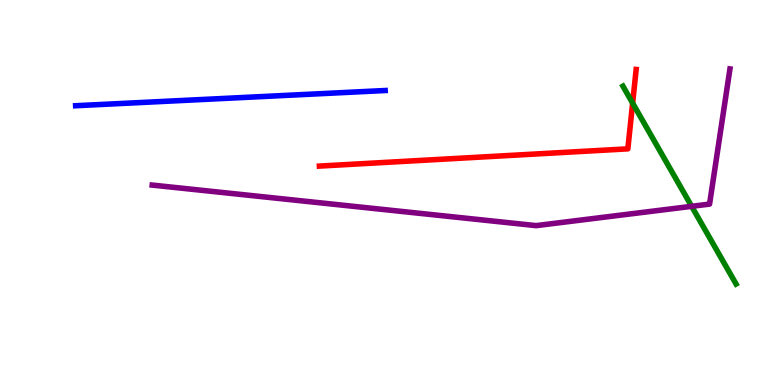[{'lines': ['blue', 'red'], 'intersections': []}, {'lines': ['green', 'red'], 'intersections': [{'x': 8.16, 'y': 7.32}]}, {'lines': ['purple', 'red'], 'intersections': []}, {'lines': ['blue', 'green'], 'intersections': []}, {'lines': ['blue', 'purple'], 'intersections': []}, {'lines': ['green', 'purple'], 'intersections': [{'x': 8.92, 'y': 4.64}]}]